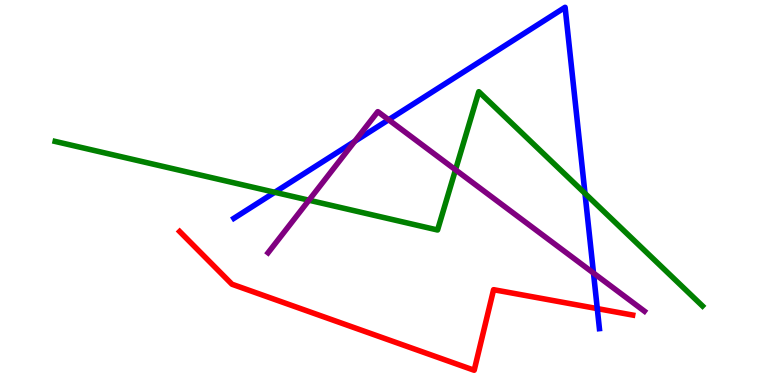[{'lines': ['blue', 'red'], 'intersections': [{'x': 7.71, 'y': 1.98}]}, {'lines': ['green', 'red'], 'intersections': []}, {'lines': ['purple', 'red'], 'intersections': []}, {'lines': ['blue', 'green'], 'intersections': [{'x': 3.55, 'y': 5.01}, {'x': 7.55, 'y': 4.98}]}, {'lines': ['blue', 'purple'], 'intersections': [{'x': 4.58, 'y': 6.33}, {'x': 5.01, 'y': 6.89}, {'x': 7.66, 'y': 2.91}]}, {'lines': ['green', 'purple'], 'intersections': [{'x': 3.99, 'y': 4.8}, {'x': 5.88, 'y': 5.59}]}]